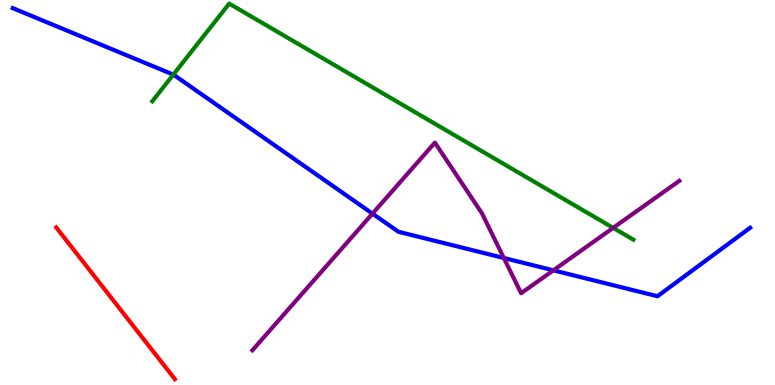[{'lines': ['blue', 'red'], 'intersections': []}, {'lines': ['green', 'red'], 'intersections': []}, {'lines': ['purple', 'red'], 'intersections': []}, {'lines': ['blue', 'green'], 'intersections': [{'x': 2.24, 'y': 8.06}]}, {'lines': ['blue', 'purple'], 'intersections': [{'x': 4.81, 'y': 4.45}, {'x': 6.5, 'y': 3.3}, {'x': 7.14, 'y': 2.98}]}, {'lines': ['green', 'purple'], 'intersections': [{'x': 7.91, 'y': 4.08}]}]